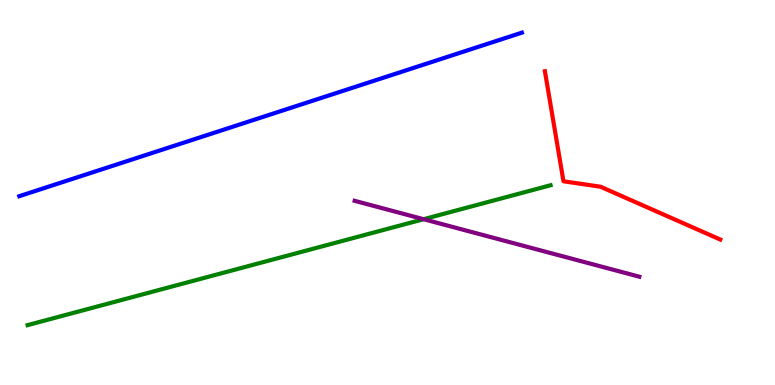[{'lines': ['blue', 'red'], 'intersections': []}, {'lines': ['green', 'red'], 'intersections': []}, {'lines': ['purple', 'red'], 'intersections': []}, {'lines': ['blue', 'green'], 'intersections': []}, {'lines': ['blue', 'purple'], 'intersections': []}, {'lines': ['green', 'purple'], 'intersections': [{'x': 5.47, 'y': 4.31}]}]